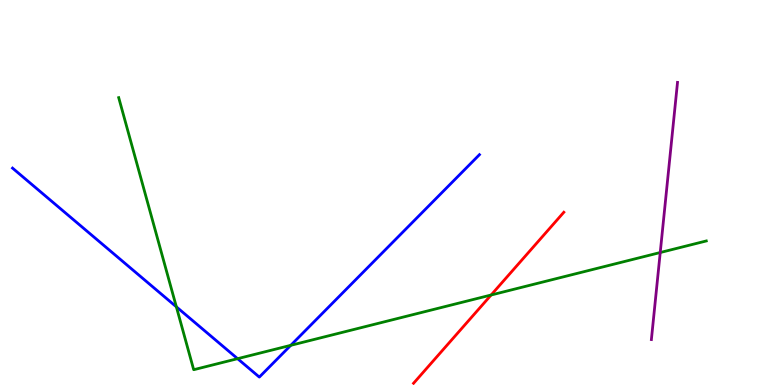[{'lines': ['blue', 'red'], 'intersections': []}, {'lines': ['green', 'red'], 'intersections': [{'x': 6.34, 'y': 2.34}]}, {'lines': ['purple', 'red'], 'intersections': []}, {'lines': ['blue', 'green'], 'intersections': [{'x': 2.28, 'y': 2.03}, {'x': 3.07, 'y': 0.684}, {'x': 3.75, 'y': 1.03}]}, {'lines': ['blue', 'purple'], 'intersections': []}, {'lines': ['green', 'purple'], 'intersections': [{'x': 8.52, 'y': 3.44}]}]